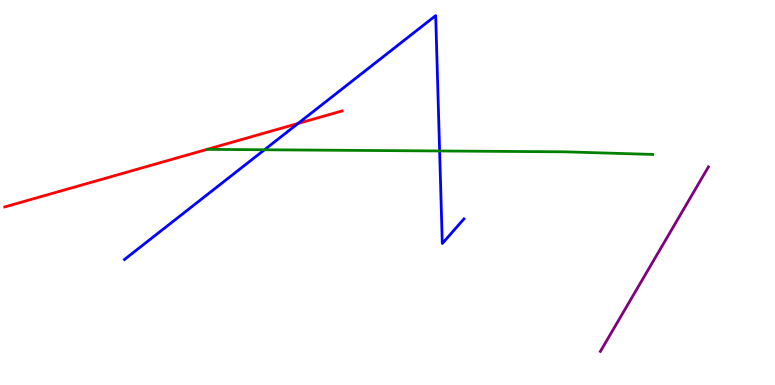[{'lines': ['blue', 'red'], 'intersections': [{'x': 3.85, 'y': 6.79}]}, {'lines': ['green', 'red'], 'intersections': []}, {'lines': ['purple', 'red'], 'intersections': []}, {'lines': ['blue', 'green'], 'intersections': [{'x': 3.41, 'y': 6.11}, {'x': 5.67, 'y': 6.08}]}, {'lines': ['blue', 'purple'], 'intersections': []}, {'lines': ['green', 'purple'], 'intersections': []}]